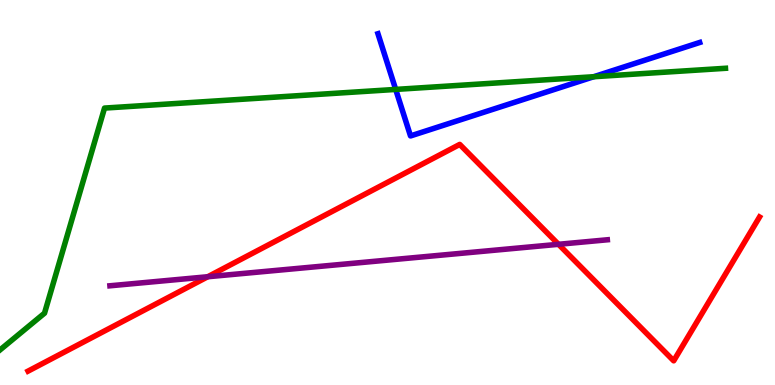[{'lines': ['blue', 'red'], 'intersections': []}, {'lines': ['green', 'red'], 'intersections': []}, {'lines': ['purple', 'red'], 'intersections': [{'x': 2.68, 'y': 2.81}, {'x': 7.21, 'y': 3.65}]}, {'lines': ['blue', 'green'], 'intersections': [{'x': 5.11, 'y': 7.68}, {'x': 7.66, 'y': 8.01}]}, {'lines': ['blue', 'purple'], 'intersections': []}, {'lines': ['green', 'purple'], 'intersections': []}]